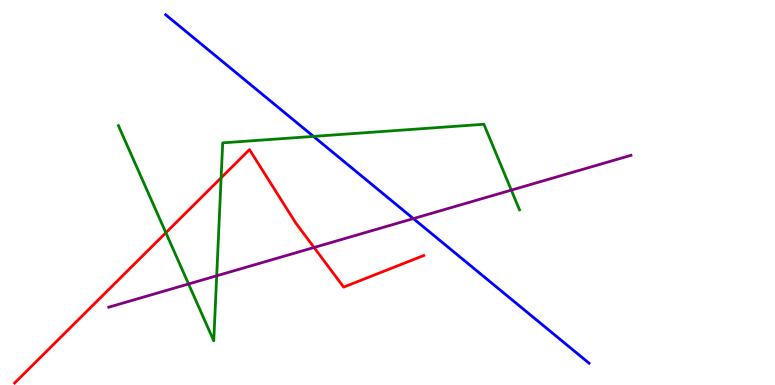[{'lines': ['blue', 'red'], 'intersections': []}, {'lines': ['green', 'red'], 'intersections': [{'x': 2.14, 'y': 3.96}, {'x': 2.85, 'y': 5.38}]}, {'lines': ['purple', 'red'], 'intersections': [{'x': 4.05, 'y': 3.57}]}, {'lines': ['blue', 'green'], 'intersections': [{'x': 4.04, 'y': 6.46}]}, {'lines': ['blue', 'purple'], 'intersections': [{'x': 5.33, 'y': 4.32}]}, {'lines': ['green', 'purple'], 'intersections': [{'x': 2.43, 'y': 2.62}, {'x': 2.8, 'y': 2.84}, {'x': 6.6, 'y': 5.06}]}]